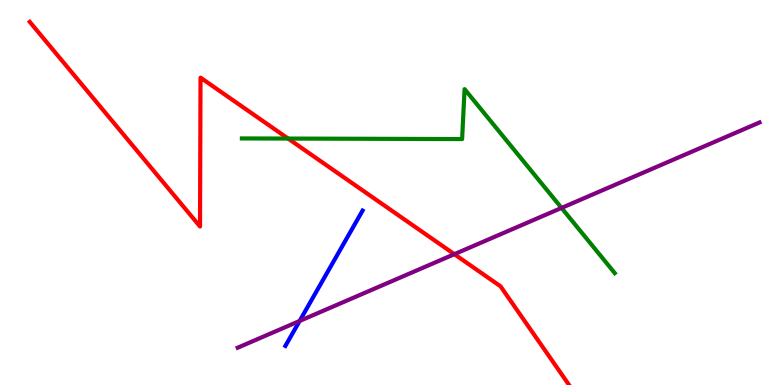[{'lines': ['blue', 'red'], 'intersections': []}, {'lines': ['green', 'red'], 'intersections': [{'x': 3.72, 'y': 6.4}]}, {'lines': ['purple', 'red'], 'intersections': [{'x': 5.86, 'y': 3.4}]}, {'lines': ['blue', 'green'], 'intersections': []}, {'lines': ['blue', 'purple'], 'intersections': [{'x': 3.87, 'y': 1.66}]}, {'lines': ['green', 'purple'], 'intersections': [{'x': 7.25, 'y': 4.6}]}]